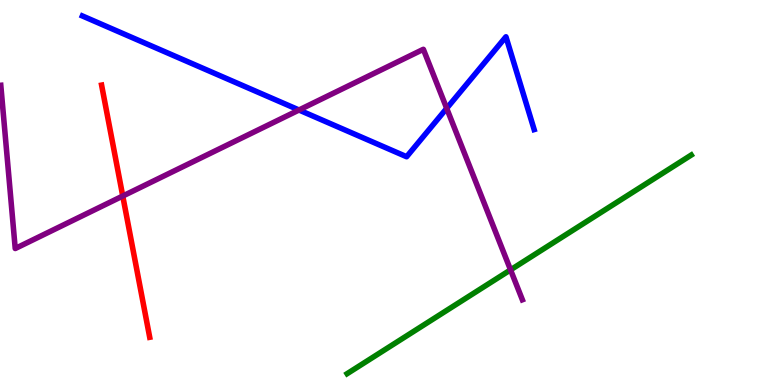[{'lines': ['blue', 'red'], 'intersections': []}, {'lines': ['green', 'red'], 'intersections': []}, {'lines': ['purple', 'red'], 'intersections': [{'x': 1.58, 'y': 4.91}]}, {'lines': ['blue', 'green'], 'intersections': []}, {'lines': ['blue', 'purple'], 'intersections': [{'x': 3.86, 'y': 7.14}, {'x': 5.76, 'y': 7.19}]}, {'lines': ['green', 'purple'], 'intersections': [{'x': 6.59, 'y': 2.99}]}]